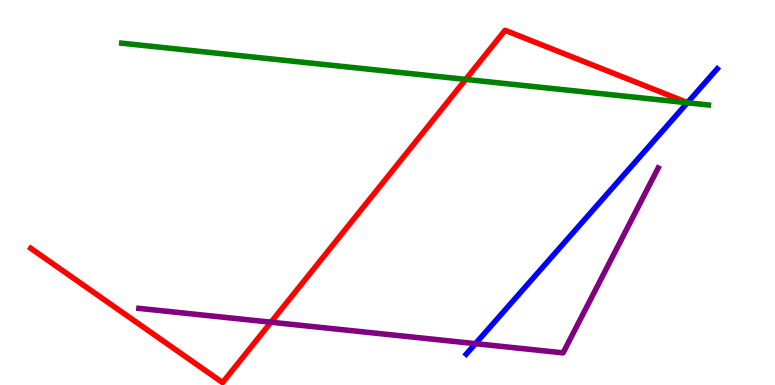[{'lines': ['blue', 'red'], 'intersections': [{'x': 8.87, 'y': 7.33}]}, {'lines': ['green', 'red'], 'intersections': [{'x': 6.01, 'y': 7.94}]}, {'lines': ['purple', 'red'], 'intersections': [{'x': 3.5, 'y': 1.63}]}, {'lines': ['blue', 'green'], 'intersections': [{'x': 8.87, 'y': 7.33}]}, {'lines': ['blue', 'purple'], 'intersections': [{'x': 6.14, 'y': 1.07}]}, {'lines': ['green', 'purple'], 'intersections': []}]